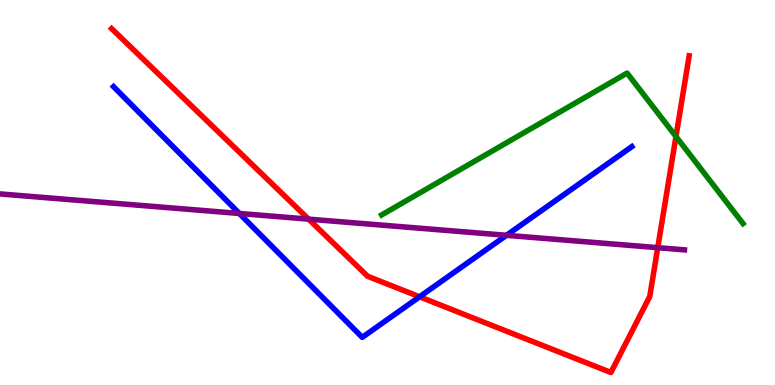[{'lines': ['blue', 'red'], 'intersections': [{'x': 5.41, 'y': 2.29}]}, {'lines': ['green', 'red'], 'intersections': [{'x': 8.72, 'y': 6.45}]}, {'lines': ['purple', 'red'], 'intersections': [{'x': 3.98, 'y': 4.31}, {'x': 8.49, 'y': 3.57}]}, {'lines': ['blue', 'green'], 'intersections': []}, {'lines': ['blue', 'purple'], 'intersections': [{'x': 3.09, 'y': 4.46}, {'x': 6.54, 'y': 3.89}]}, {'lines': ['green', 'purple'], 'intersections': []}]